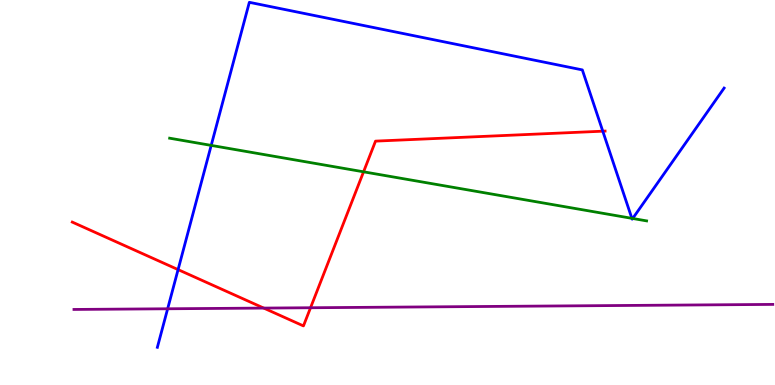[{'lines': ['blue', 'red'], 'intersections': [{'x': 2.3, 'y': 3.0}, {'x': 7.78, 'y': 6.59}]}, {'lines': ['green', 'red'], 'intersections': [{'x': 4.69, 'y': 5.54}]}, {'lines': ['purple', 'red'], 'intersections': [{'x': 3.4, 'y': 2.0}, {'x': 4.01, 'y': 2.01}]}, {'lines': ['blue', 'green'], 'intersections': [{'x': 2.73, 'y': 6.22}, {'x': 8.15, 'y': 4.33}, {'x': 8.16, 'y': 4.33}]}, {'lines': ['blue', 'purple'], 'intersections': [{'x': 2.16, 'y': 1.98}]}, {'lines': ['green', 'purple'], 'intersections': []}]